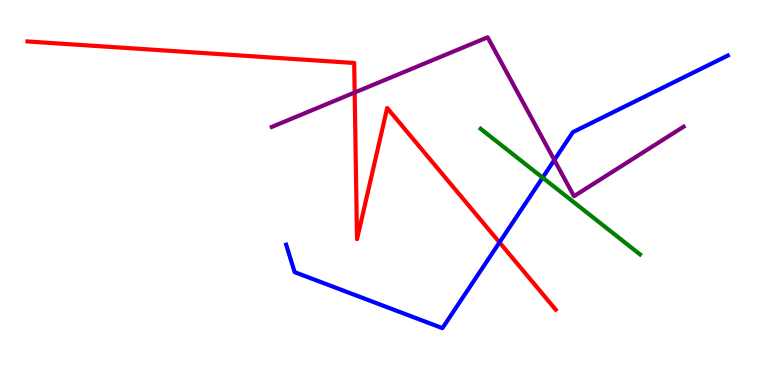[{'lines': ['blue', 'red'], 'intersections': [{'x': 6.45, 'y': 3.7}]}, {'lines': ['green', 'red'], 'intersections': []}, {'lines': ['purple', 'red'], 'intersections': [{'x': 4.58, 'y': 7.6}]}, {'lines': ['blue', 'green'], 'intersections': [{'x': 7.0, 'y': 5.39}]}, {'lines': ['blue', 'purple'], 'intersections': [{'x': 7.15, 'y': 5.84}]}, {'lines': ['green', 'purple'], 'intersections': []}]